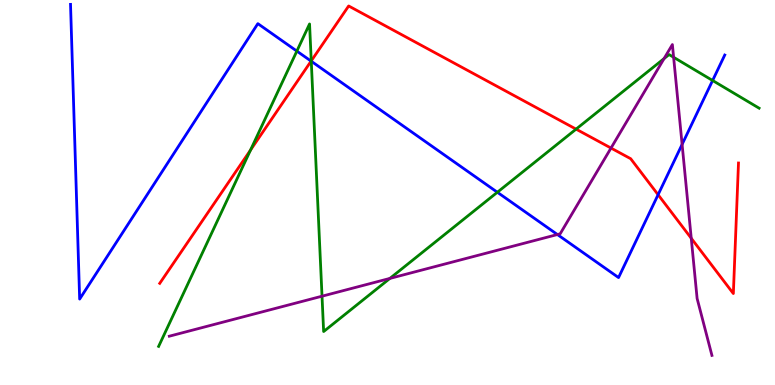[{'lines': ['blue', 'red'], 'intersections': [{'x': 4.01, 'y': 8.41}, {'x': 8.49, 'y': 4.94}]}, {'lines': ['green', 'red'], 'intersections': [{'x': 3.23, 'y': 6.1}, {'x': 4.02, 'y': 8.42}, {'x': 7.43, 'y': 6.65}]}, {'lines': ['purple', 'red'], 'intersections': [{'x': 7.88, 'y': 6.15}, {'x': 8.92, 'y': 3.81}]}, {'lines': ['blue', 'green'], 'intersections': [{'x': 3.83, 'y': 8.67}, {'x': 4.02, 'y': 8.41}, {'x': 6.42, 'y': 5.01}, {'x': 9.19, 'y': 7.91}]}, {'lines': ['blue', 'purple'], 'intersections': [{'x': 7.19, 'y': 3.91}, {'x': 8.8, 'y': 6.25}]}, {'lines': ['green', 'purple'], 'intersections': [{'x': 4.16, 'y': 2.31}, {'x': 5.03, 'y': 2.77}, {'x': 8.57, 'y': 8.48}, {'x': 8.69, 'y': 8.51}]}]